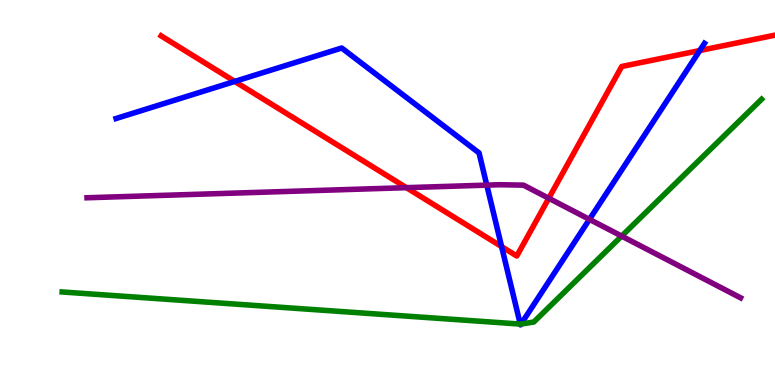[{'lines': ['blue', 'red'], 'intersections': [{'x': 3.03, 'y': 7.88}, {'x': 6.47, 'y': 3.59}, {'x': 9.03, 'y': 8.69}]}, {'lines': ['green', 'red'], 'intersections': []}, {'lines': ['purple', 'red'], 'intersections': [{'x': 5.24, 'y': 5.13}, {'x': 7.08, 'y': 4.85}]}, {'lines': ['blue', 'green'], 'intersections': [{'x': 6.71, 'y': 1.58}, {'x': 6.72, 'y': 1.58}]}, {'lines': ['blue', 'purple'], 'intersections': [{'x': 6.28, 'y': 5.19}, {'x': 7.61, 'y': 4.3}]}, {'lines': ['green', 'purple'], 'intersections': [{'x': 8.02, 'y': 3.87}]}]